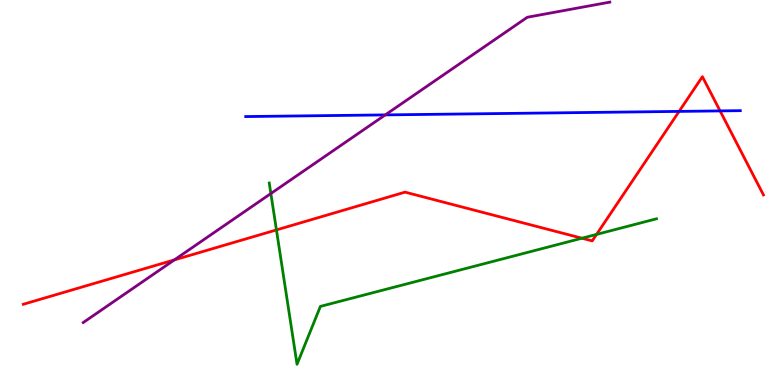[{'lines': ['blue', 'red'], 'intersections': [{'x': 8.76, 'y': 7.11}, {'x': 9.29, 'y': 7.12}]}, {'lines': ['green', 'red'], 'intersections': [{'x': 3.57, 'y': 4.03}, {'x': 7.51, 'y': 3.81}, {'x': 7.7, 'y': 3.91}]}, {'lines': ['purple', 'red'], 'intersections': [{'x': 2.25, 'y': 3.25}]}, {'lines': ['blue', 'green'], 'intersections': []}, {'lines': ['blue', 'purple'], 'intersections': [{'x': 4.97, 'y': 7.02}]}, {'lines': ['green', 'purple'], 'intersections': [{'x': 3.5, 'y': 4.97}]}]